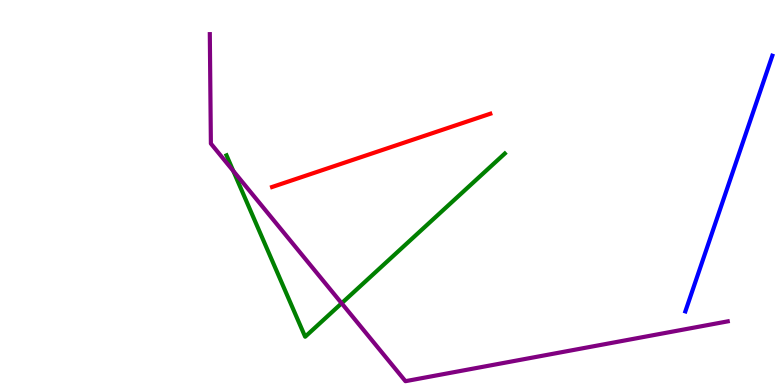[{'lines': ['blue', 'red'], 'intersections': []}, {'lines': ['green', 'red'], 'intersections': []}, {'lines': ['purple', 'red'], 'intersections': []}, {'lines': ['blue', 'green'], 'intersections': []}, {'lines': ['blue', 'purple'], 'intersections': []}, {'lines': ['green', 'purple'], 'intersections': [{'x': 3.01, 'y': 5.56}, {'x': 4.41, 'y': 2.12}]}]